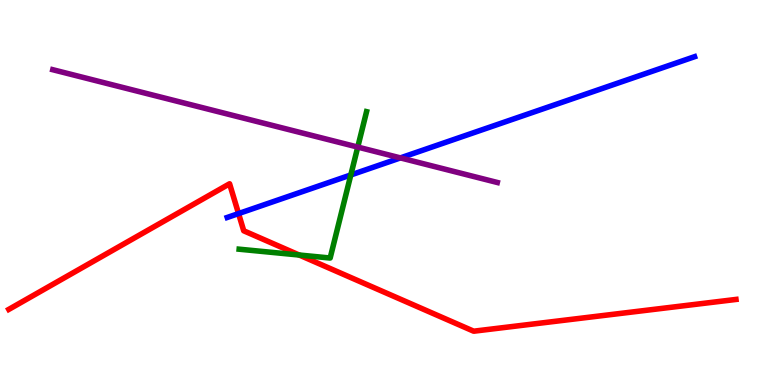[{'lines': ['blue', 'red'], 'intersections': [{'x': 3.08, 'y': 4.45}]}, {'lines': ['green', 'red'], 'intersections': [{'x': 3.86, 'y': 3.38}]}, {'lines': ['purple', 'red'], 'intersections': []}, {'lines': ['blue', 'green'], 'intersections': [{'x': 4.53, 'y': 5.46}]}, {'lines': ['blue', 'purple'], 'intersections': [{'x': 5.17, 'y': 5.9}]}, {'lines': ['green', 'purple'], 'intersections': [{'x': 4.62, 'y': 6.18}]}]